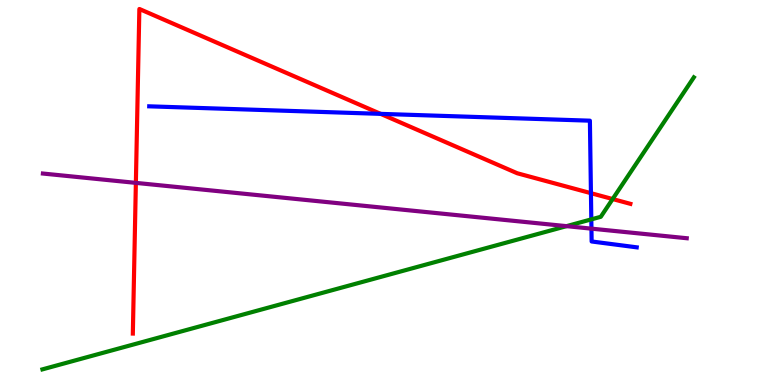[{'lines': ['blue', 'red'], 'intersections': [{'x': 4.91, 'y': 7.04}, {'x': 7.62, 'y': 4.98}]}, {'lines': ['green', 'red'], 'intersections': [{'x': 7.9, 'y': 4.83}]}, {'lines': ['purple', 'red'], 'intersections': [{'x': 1.75, 'y': 5.25}]}, {'lines': ['blue', 'green'], 'intersections': [{'x': 7.63, 'y': 4.3}]}, {'lines': ['blue', 'purple'], 'intersections': [{'x': 7.63, 'y': 4.06}]}, {'lines': ['green', 'purple'], 'intersections': [{'x': 7.31, 'y': 4.13}]}]